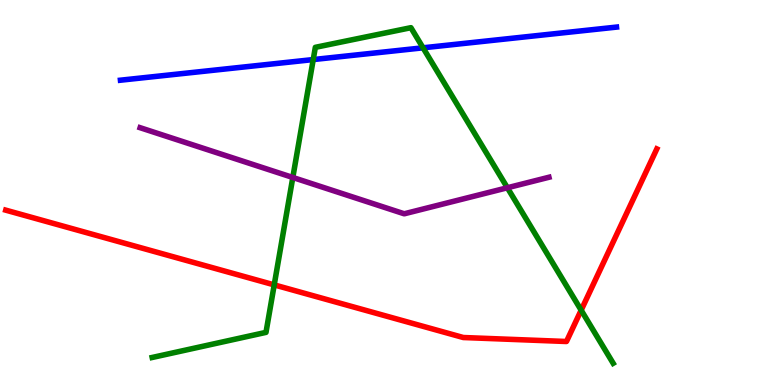[{'lines': ['blue', 'red'], 'intersections': []}, {'lines': ['green', 'red'], 'intersections': [{'x': 3.54, 'y': 2.6}, {'x': 7.5, 'y': 1.94}]}, {'lines': ['purple', 'red'], 'intersections': []}, {'lines': ['blue', 'green'], 'intersections': [{'x': 4.04, 'y': 8.45}, {'x': 5.46, 'y': 8.76}]}, {'lines': ['blue', 'purple'], 'intersections': []}, {'lines': ['green', 'purple'], 'intersections': [{'x': 3.78, 'y': 5.39}, {'x': 6.55, 'y': 5.12}]}]